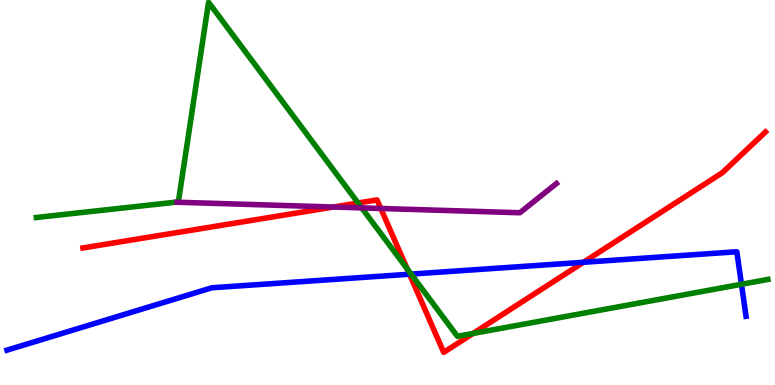[{'lines': ['blue', 'red'], 'intersections': [{'x': 5.28, 'y': 2.88}, {'x': 7.53, 'y': 3.19}]}, {'lines': ['green', 'red'], 'intersections': [{'x': 4.62, 'y': 4.73}, {'x': 5.25, 'y': 3.01}, {'x': 6.1, 'y': 1.34}]}, {'lines': ['purple', 'red'], 'intersections': [{'x': 4.3, 'y': 4.62}, {'x': 4.91, 'y': 4.59}]}, {'lines': ['blue', 'green'], 'intersections': [{'x': 5.3, 'y': 2.88}, {'x': 9.57, 'y': 2.62}]}, {'lines': ['blue', 'purple'], 'intersections': []}, {'lines': ['green', 'purple'], 'intersections': [{'x': 4.67, 'y': 4.6}]}]